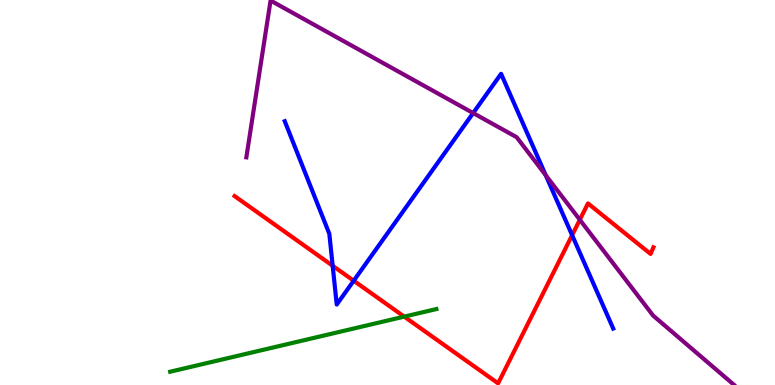[{'lines': ['blue', 'red'], 'intersections': [{'x': 4.29, 'y': 3.1}, {'x': 4.56, 'y': 2.71}, {'x': 7.38, 'y': 3.89}]}, {'lines': ['green', 'red'], 'intersections': [{'x': 5.22, 'y': 1.78}]}, {'lines': ['purple', 'red'], 'intersections': [{'x': 7.48, 'y': 4.29}]}, {'lines': ['blue', 'green'], 'intersections': []}, {'lines': ['blue', 'purple'], 'intersections': [{'x': 6.11, 'y': 7.06}, {'x': 7.04, 'y': 5.45}]}, {'lines': ['green', 'purple'], 'intersections': []}]